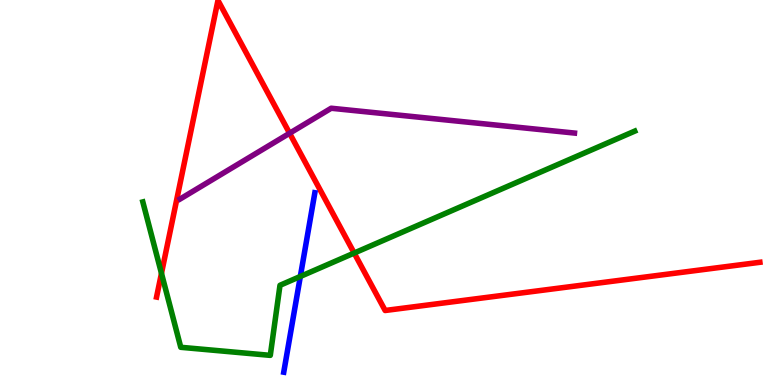[{'lines': ['blue', 'red'], 'intersections': []}, {'lines': ['green', 'red'], 'intersections': [{'x': 2.08, 'y': 2.9}, {'x': 4.57, 'y': 3.43}]}, {'lines': ['purple', 'red'], 'intersections': [{'x': 3.74, 'y': 6.54}]}, {'lines': ['blue', 'green'], 'intersections': [{'x': 3.88, 'y': 2.82}]}, {'lines': ['blue', 'purple'], 'intersections': []}, {'lines': ['green', 'purple'], 'intersections': []}]